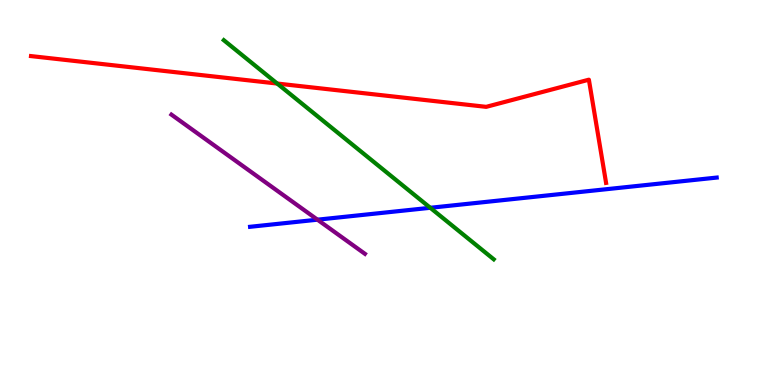[{'lines': ['blue', 'red'], 'intersections': []}, {'lines': ['green', 'red'], 'intersections': [{'x': 3.58, 'y': 7.83}]}, {'lines': ['purple', 'red'], 'intersections': []}, {'lines': ['blue', 'green'], 'intersections': [{'x': 5.55, 'y': 4.6}]}, {'lines': ['blue', 'purple'], 'intersections': [{'x': 4.1, 'y': 4.29}]}, {'lines': ['green', 'purple'], 'intersections': []}]